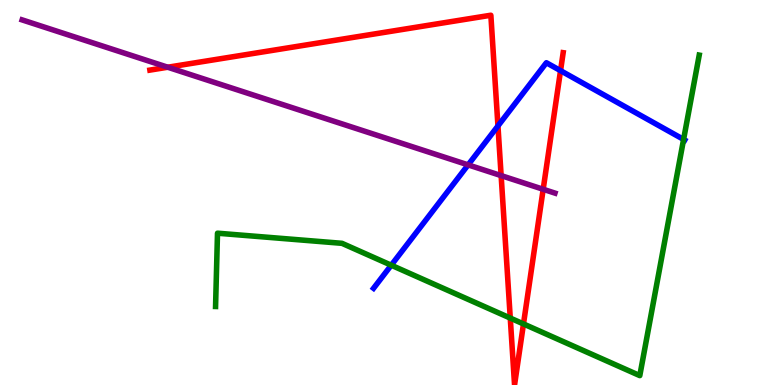[{'lines': ['blue', 'red'], 'intersections': [{'x': 6.43, 'y': 6.73}, {'x': 7.23, 'y': 8.16}]}, {'lines': ['green', 'red'], 'intersections': [{'x': 6.58, 'y': 1.74}, {'x': 6.75, 'y': 1.59}]}, {'lines': ['purple', 'red'], 'intersections': [{'x': 2.16, 'y': 8.25}, {'x': 6.47, 'y': 5.44}, {'x': 7.01, 'y': 5.08}]}, {'lines': ['blue', 'green'], 'intersections': [{'x': 5.05, 'y': 3.11}, {'x': 8.82, 'y': 6.38}]}, {'lines': ['blue', 'purple'], 'intersections': [{'x': 6.04, 'y': 5.72}]}, {'lines': ['green', 'purple'], 'intersections': []}]